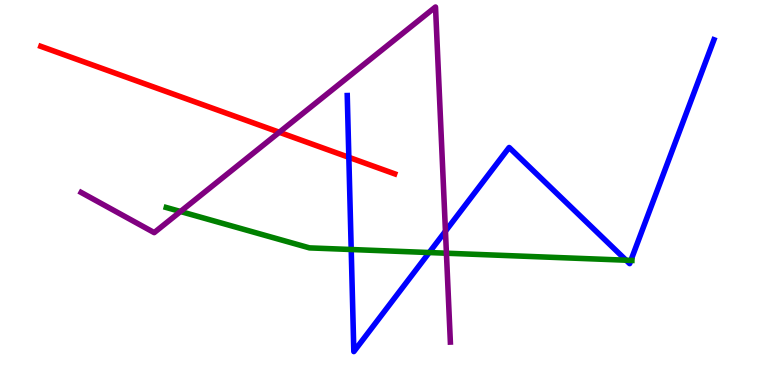[{'lines': ['blue', 'red'], 'intersections': [{'x': 4.5, 'y': 5.91}]}, {'lines': ['green', 'red'], 'intersections': []}, {'lines': ['purple', 'red'], 'intersections': [{'x': 3.6, 'y': 6.56}]}, {'lines': ['blue', 'green'], 'intersections': [{'x': 4.53, 'y': 3.52}, {'x': 5.54, 'y': 3.44}, {'x': 8.08, 'y': 3.24}, {'x': 8.14, 'y': 3.24}]}, {'lines': ['blue', 'purple'], 'intersections': [{'x': 5.75, 'y': 3.99}]}, {'lines': ['green', 'purple'], 'intersections': [{'x': 2.33, 'y': 4.51}, {'x': 5.76, 'y': 3.42}]}]